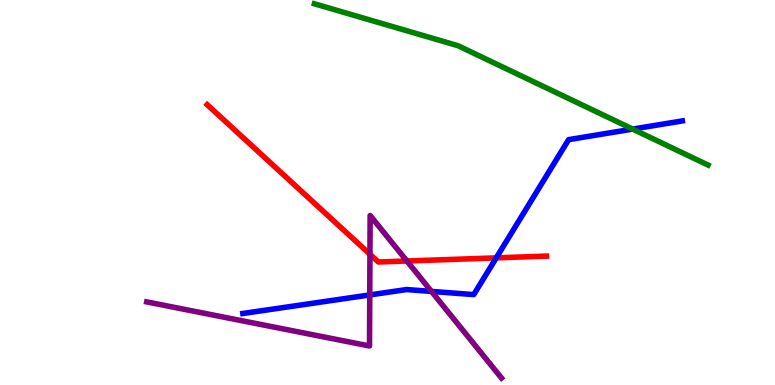[{'lines': ['blue', 'red'], 'intersections': [{'x': 6.4, 'y': 3.3}]}, {'lines': ['green', 'red'], 'intersections': []}, {'lines': ['purple', 'red'], 'intersections': [{'x': 4.77, 'y': 3.4}, {'x': 5.25, 'y': 3.22}]}, {'lines': ['blue', 'green'], 'intersections': [{'x': 8.16, 'y': 6.65}]}, {'lines': ['blue', 'purple'], 'intersections': [{'x': 4.77, 'y': 2.34}, {'x': 5.57, 'y': 2.43}]}, {'lines': ['green', 'purple'], 'intersections': []}]